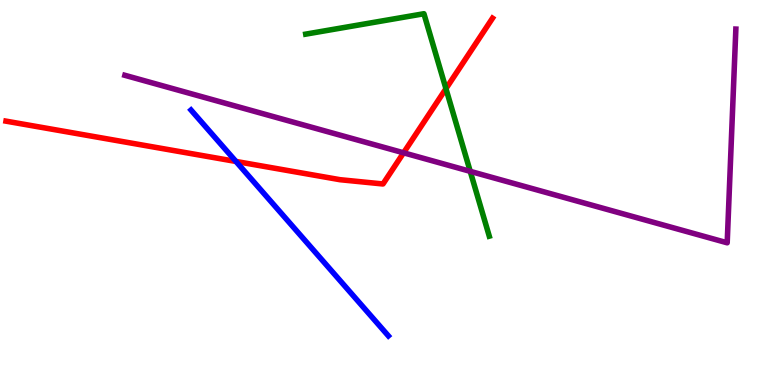[{'lines': ['blue', 'red'], 'intersections': [{'x': 3.04, 'y': 5.81}]}, {'lines': ['green', 'red'], 'intersections': [{'x': 5.75, 'y': 7.7}]}, {'lines': ['purple', 'red'], 'intersections': [{'x': 5.21, 'y': 6.03}]}, {'lines': ['blue', 'green'], 'intersections': []}, {'lines': ['blue', 'purple'], 'intersections': []}, {'lines': ['green', 'purple'], 'intersections': [{'x': 6.07, 'y': 5.55}]}]